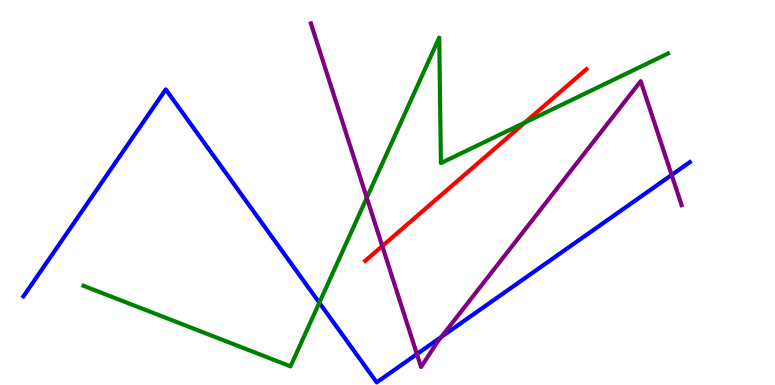[{'lines': ['blue', 'red'], 'intersections': []}, {'lines': ['green', 'red'], 'intersections': [{'x': 6.77, 'y': 6.82}]}, {'lines': ['purple', 'red'], 'intersections': [{'x': 4.93, 'y': 3.61}]}, {'lines': ['blue', 'green'], 'intersections': [{'x': 4.12, 'y': 2.14}]}, {'lines': ['blue', 'purple'], 'intersections': [{'x': 5.38, 'y': 0.803}, {'x': 5.69, 'y': 1.25}, {'x': 8.67, 'y': 5.46}]}, {'lines': ['green', 'purple'], 'intersections': [{'x': 4.73, 'y': 4.86}]}]